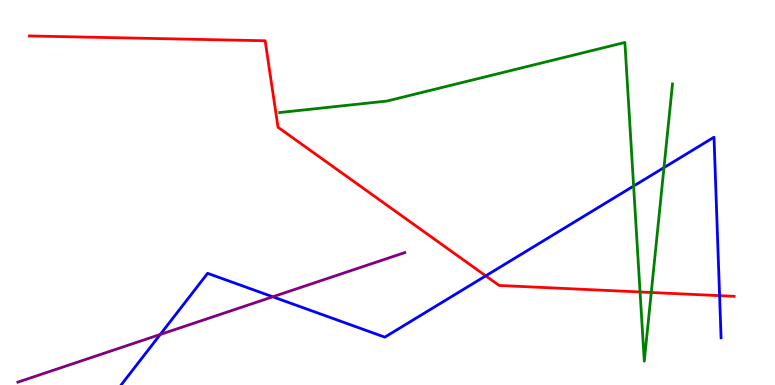[{'lines': ['blue', 'red'], 'intersections': [{'x': 6.27, 'y': 2.84}, {'x': 9.29, 'y': 2.32}]}, {'lines': ['green', 'red'], 'intersections': [{'x': 8.26, 'y': 2.42}, {'x': 8.4, 'y': 2.4}]}, {'lines': ['purple', 'red'], 'intersections': []}, {'lines': ['blue', 'green'], 'intersections': [{'x': 8.18, 'y': 5.17}, {'x': 8.57, 'y': 5.65}]}, {'lines': ['blue', 'purple'], 'intersections': [{'x': 2.07, 'y': 1.31}, {'x': 3.52, 'y': 2.29}]}, {'lines': ['green', 'purple'], 'intersections': []}]